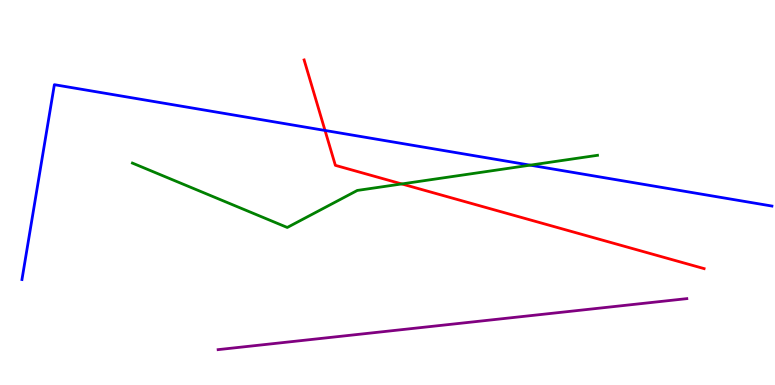[{'lines': ['blue', 'red'], 'intersections': [{'x': 4.19, 'y': 6.61}]}, {'lines': ['green', 'red'], 'intersections': [{'x': 5.18, 'y': 5.22}]}, {'lines': ['purple', 'red'], 'intersections': []}, {'lines': ['blue', 'green'], 'intersections': [{'x': 6.84, 'y': 5.71}]}, {'lines': ['blue', 'purple'], 'intersections': []}, {'lines': ['green', 'purple'], 'intersections': []}]